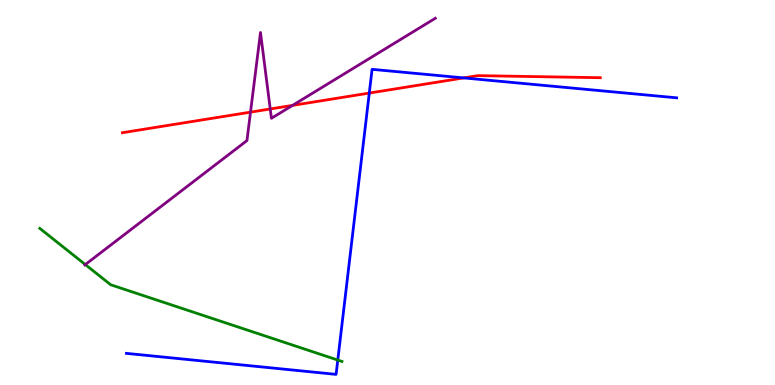[{'lines': ['blue', 'red'], 'intersections': [{'x': 4.76, 'y': 7.58}, {'x': 5.98, 'y': 7.98}]}, {'lines': ['green', 'red'], 'intersections': []}, {'lines': ['purple', 'red'], 'intersections': [{'x': 3.23, 'y': 7.09}, {'x': 3.49, 'y': 7.17}, {'x': 3.77, 'y': 7.26}]}, {'lines': ['blue', 'green'], 'intersections': [{'x': 4.36, 'y': 0.648}]}, {'lines': ['blue', 'purple'], 'intersections': []}, {'lines': ['green', 'purple'], 'intersections': [{'x': 1.1, 'y': 3.13}]}]